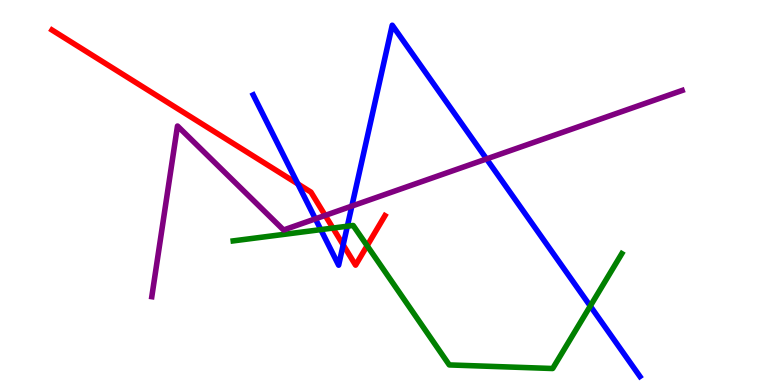[{'lines': ['blue', 'red'], 'intersections': [{'x': 3.84, 'y': 5.22}, {'x': 4.43, 'y': 3.64}]}, {'lines': ['green', 'red'], 'intersections': [{'x': 4.3, 'y': 4.08}, {'x': 4.74, 'y': 3.62}]}, {'lines': ['purple', 'red'], 'intersections': [{'x': 4.2, 'y': 4.4}]}, {'lines': ['blue', 'green'], 'intersections': [{'x': 4.14, 'y': 4.04}, {'x': 4.48, 'y': 4.12}, {'x': 7.62, 'y': 2.05}]}, {'lines': ['blue', 'purple'], 'intersections': [{'x': 4.07, 'y': 4.32}, {'x': 4.54, 'y': 4.65}, {'x': 6.28, 'y': 5.87}]}, {'lines': ['green', 'purple'], 'intersections': []}]